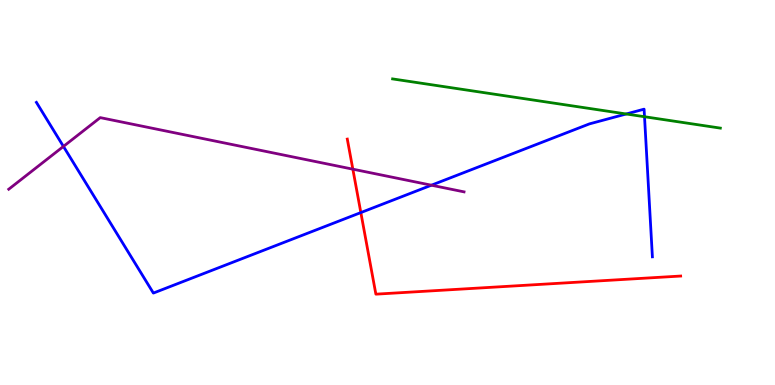[{'lines': ['blue', 'red'], 'intersections': [{'x': 4.66, 'y': 4.48}]}, {'lines': ['green', 'red'], 'intersections': []}, {'lines': ['purple', 'red'], 'intersections': [{'x': 4.55, 'y': 5.61}]}, {'lines': ['blue', 'green'], 'intersections': [{'x': 8.08, 'y': 7.04}, {'x': 8.32, 'y': 6.97}]}, {'lines': ['blue', 'purple'], 'intersections': [{'x': 0.819, 'y': 6.2}, {'x': 5.57, 'y': 5.19}]}, {'lines': ['green', 'purple'], 'intersections': []}]